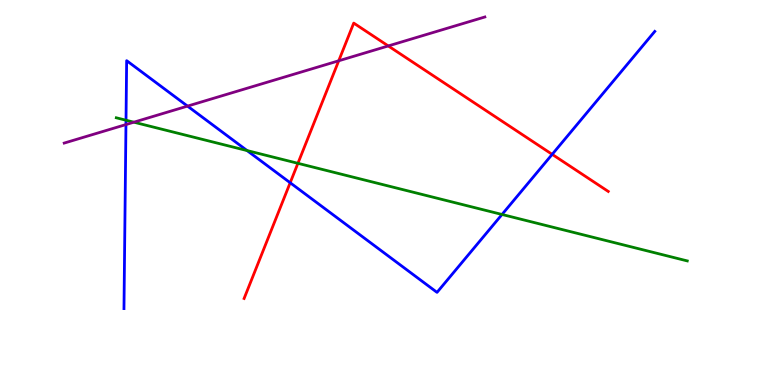[{'lines': ['blue', 'red'], 'intersections': [{'x': 3.74, 'y': 5.25}, {'x': 7.12, 'y': 5.99}]}, {'lines': ['green', 'red'], 'intersections': [{'x': 3.84, 'y': 5.76}]}, {'lines': ['purple', 'red'], 'intersections': [{'x': 4.37, 'y': 8.42}, {'x': 5.01, 'y': 8.81}]}, {'lines': ['blue', 'green'], 'intersections': [{'x': 1.63, 'y': 6.88}, {'x': 3.19, 'y': 6.09}, {'x': 6.48, 'y': 4.43}]}, {'lines': ['blue', 'purple'], 'intersections': [{'x': 1.63, 'y': 6.76}, {'x': 2.42, 'y': 7.24}]}, {'lines': ['green', 'purple'], 'intersections': [{'x': 1.73, 'y': 6.83}]}]